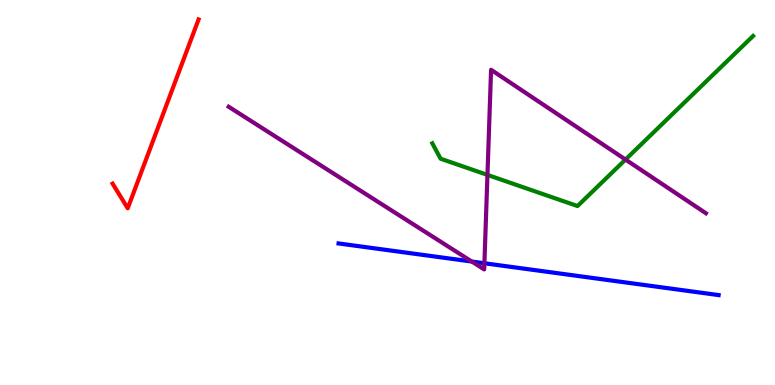[{'lines': ['blue', 'red'], 'intersections': []}, {'lines': ['green', 'red'], 'intersections': []}, {'lines': ['purple', 'red'], 'intersections': []}, {'lines': ['blue', 'green'], 'intersections': []}, {'lines': ['blue', 'purple'], 'intersections': [{'x': 6.09, 'y': 3.21}, {'x': 6.25, 'y': 3.16}]}, {'lines': ['green', 'purple'], 'intersections': [{'x': 6.29, 'y': 5.46}, {'x': 8.07, 'y': 5.86}]}]